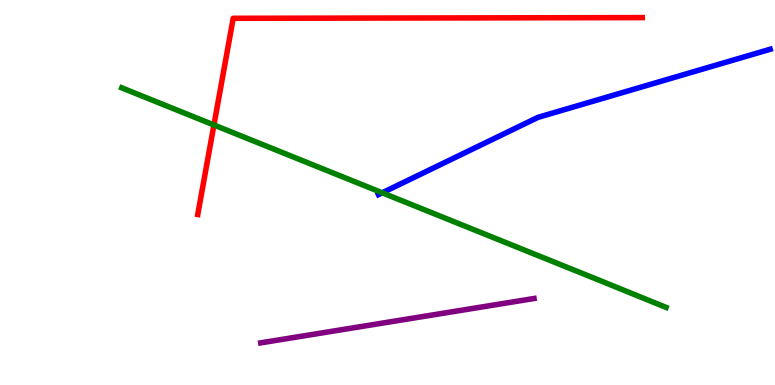[{'lines': ['blue', 'red'], 'intersections': []}, {'lines': ['green', 'red'], 'intersections': [{'x': 2.76, 'y': 6.75}]}, {'lines': ['purple', 'red'], 'intersections': []}, {'lines': ['blue', 'green'], 'intersections': [{'x': 4.93, 'y': 4.99}]}, {'lines': ['blue', 'purple'], 'intersections': []}, {'lines': ['green', 'purple'], 'intersections': []}]